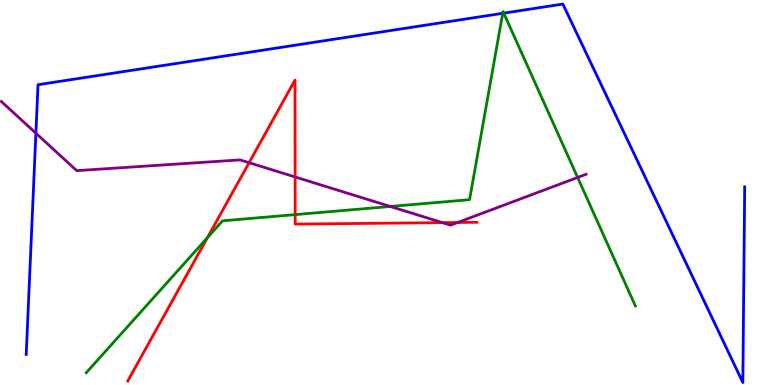[{'lines': ['blue', 'red'], 'intersections': []}, {'lines': ['green', 'red'], 'intersections': [{'x': 2.68, 'y': 3.83}, {'x': 3.81, 'y': 4.43}]}, {'lines': ['purple', 'red'], 'intersections': [{'x': 3.21, 'y': 5.77}, {'x': 3.81, 'y': 5.4}, {'x': 5.71, 'y': 4.22}, {'x': 5.91, 'y': 4.22}]}, {'lines': ['blue', 'green'], 'intersections': [{'x': 6.49, 'y': 9.65}, {'x': 6.5, 'y': 9.66}]}, {'lines': ['blue', 'purple'], 'intersections': [{'x': 0.463, 'y': 6.54}]}, {'lines': ['green', 'purple'], 'intersections': [{'x': 5.04, 'y': 4.64}, {'x': 7.45, 'y': 5.39}]}]